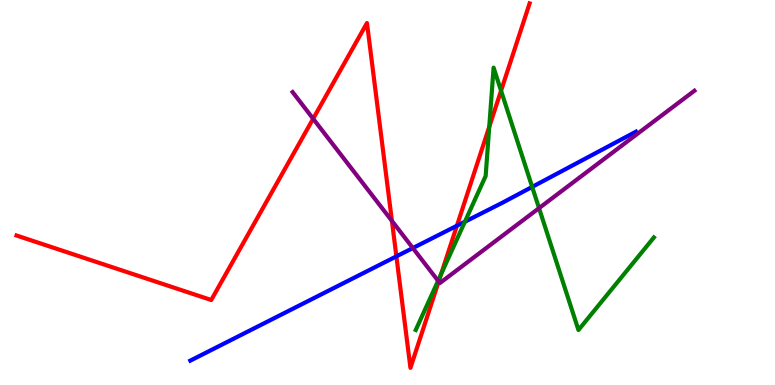[{'lines': ['blue', 'red'], 'intersections': [{'x': 5.11, 'y': 3.34}, {'x': 5.9, 'y': 4.14}]}, {'lines': ['green', 'red'], 'intersections': [{'x': 5.69, 'y': 2.87}, {'x': 6.31, 'y': 6.71}, {'x': 6.47, 'y': 7.64}]}, {'lines': ['purple', 'red'], 'intersections': [{'x': 4.04, 'y': 6.92}, {'x': 5.06, 'y': 4.26}, {'x': 5.66, 'y': 2.69}]}, {'lines': ['blue', 'green'], 'intersections': [{'x': 6.0, 'y': 4.24}, {'x': 6.87, 'y': 5.15}]}, {'lines': ['blue', 'purple'], 'intersections': [{'x': 5.33, 'y': 3.56}]}, {'lines': ['green', 'purple'], 'intersections': [{'x': 5.65, 'y': 2.71}, {'x': 6.96, 'y': 4.59}]}]